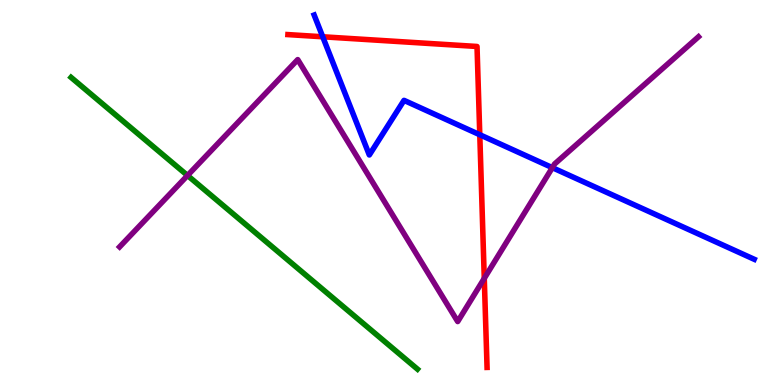[{'lines': ['blue', 'red'], 'intersections': [{'x': 4.16, 'y': 9.04}, {'x': 6.19, 'y': 6.5}]}, {'lines': ['green', 'red'], 'intersections': []}, {'lines': ['purple', 'red'], 'intersections': [{'x': 6.25, 'y': 2.77}]}, {'lines': ['blue', 'green'], 'intersections': []}, {'lines': ['blue', 'purple'], 'intersections': [{'x': 7.13, 'y': 5.65}]}, {'lines': ['green', 'purple'], 'intersections': [{'x': 2.42, 'y': 5.44}]}]